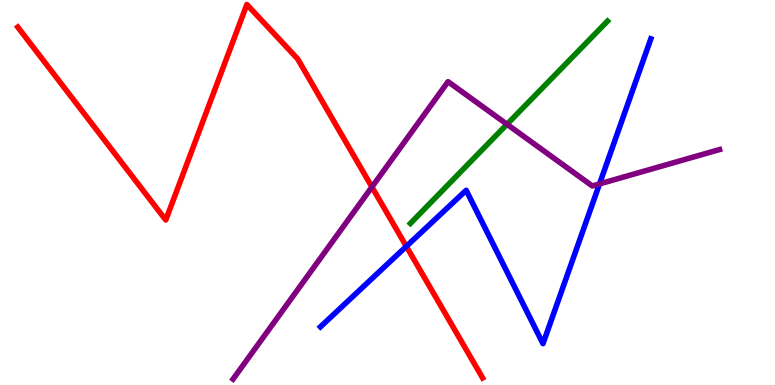[{'lines': ['blue', 'red'], 'intersections': [{'x': 5.24, 'y': 3.6}]}, {'lines': ['green', 'red'], 'intersections': []}, {'lines': ['purple', 'red'], 'intersections': [{'x': 4.8, 'y': 5.14}]}, {'lines': ['blue', 'green'], 'intersections': []}, {'lines': ['blue', 'purple'], 'intersections': [{'x': 7.74, 'y': 5.22}]}, {'lines': ['green', 'purple'], 'intersections': [{'x': 6.54, 'y': 6.77}]}]